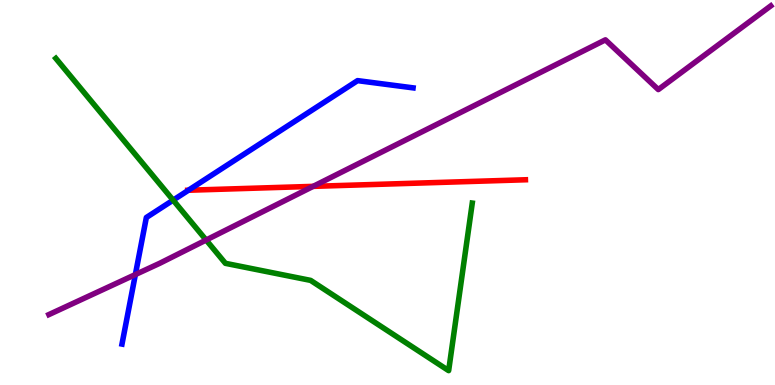[{'lines': ['blue', 'red'], 'intersections': [{'x': 2.43, 'y': 5.06}]}, {'lines': ['green', 'red'], 'intersections': []}, {'lines': ['purple', 'red'], 'intersections': [{'x': 4.04, 'y': 5.16}]}, {'lines': ['blue', 'green'], 'intersections': [{'x': 2.23, 'y': 4.8}]}, {'lines': ['blue', 'purple'], 'intersections': [{'x': 1.75, 'y': 2.87}]}, {'lines': ['green', 'purple'], 'intersections': [{'x': 2.66, 'y': 3.77}]}]